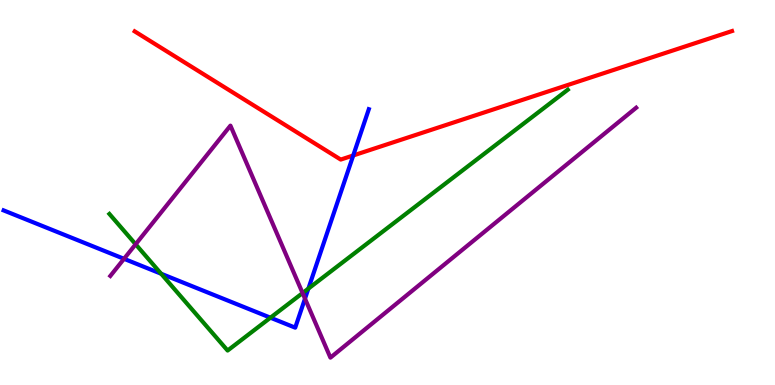[{'lines': ['blue', 'red'], 'intersections': [{'x': 4.56, 'y': 5.96}]}, {'lines': ['green', 'red'], 'intersections': []}, {'lines': ['purple', 'red'], 'intersections': []}, {'lines': ['blue', 'green'], 'intersections': [{'x': 2.08, 'y': 2.89}, {'x': 3.49, 'y': 1.75}, {'x': 3.98, 'y': 2.5}]}, {'lines': ['blue', 'purple'], 'intersections': [{'x': 1.6, 'y': 3.28}, {'x': 3.94, 'y': 2.24}]}, {'lines': ['green', 'purple'], 'intersections': [{'x': 1.75, 'y': 3.66}, {'x': 3.9, 'y': 2.39}]}]